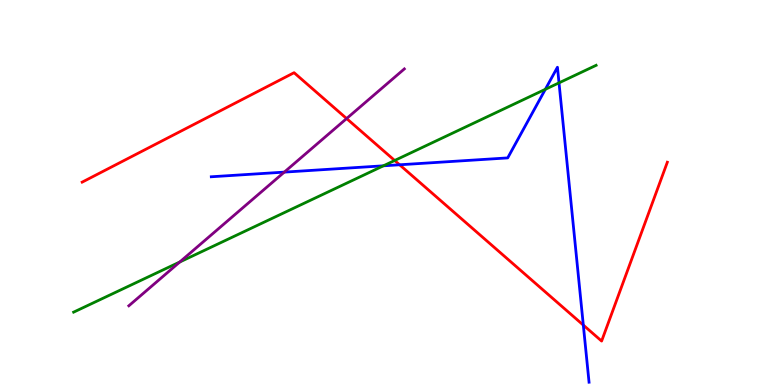[{'lines': ['blue', 'red'], 'intersections': [{'x': 5.16, 'y': 5.72}, {'x': 7.53, 'y': 1.56}]}, {'lines': ['green', 'red'], 'intersections': [{'x': 5.09, 'y': 5.83}]}, {'lines': ['purple', 'red'], 'intersections': [{'x': 4.47, 'y': 6.92}]}, {'lines': ['blue', 'green'], 'intersections': [{'x': 4.95, 'y': 5.69}, {'x': 7.04, 'y': 7.68}, {'x': 7.21, 'y': 7.85}]}, {'lines': ['blue', 'purple'], 'intersections': [{'x': 3.67, 'y': 5.53}]}, {'lines': ['green', 'purple'], 'intersections': [{'x': 2.32, 'y': 3.19}]}]